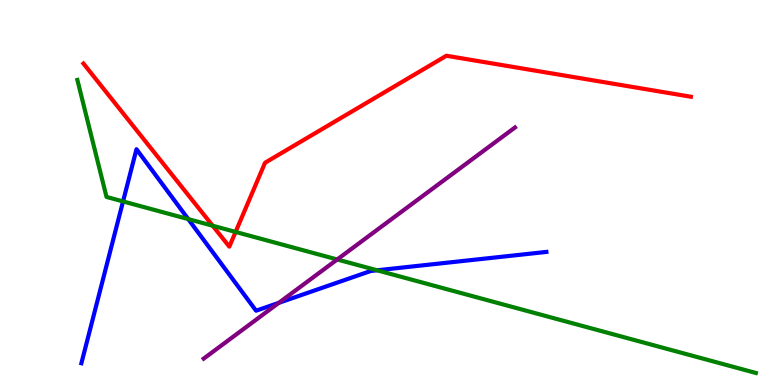[{'lines': ['blue', 'red'], 'intersections': []}, {'lines': ['green', 'red'], 'intersections': [{'x': 2.74, 'y': 4.14}, {'x': 3.04, 'y': 3.98}]}, {'lines': ['purple', 'red'], 'intersections': []}, {'lines': ['blue', 'green'], 'intersections': [{'x': 1.59, 'y': 4.77}, {'x': 2.43, 'y': 4.31}, {'x': 4.87, 'y': 2.98}]}, {'lines': ['blue', 'purple'], 'intersections': [{'x': 3.6, 'y': 2.13}]}, {'lines': ['green', 'purple'], 'intersections': [{'x': 4.35, 'y': 3.26}]}]